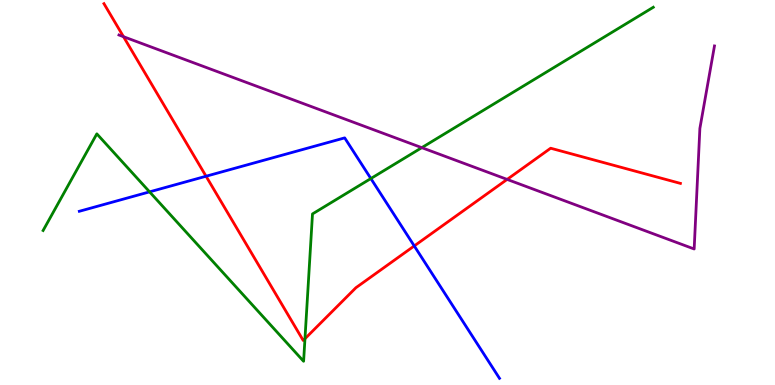[{'lines': ['blue', 'red'], 'intersections': [{'x': 2.66, 'y': 5.42}, {'x': 5.35, 'y': 3.61}]}, {'lines': ['green', 'red'], 'intersections': [{'x': 3.94, 'y': 1.2}]}, {'lines': ['purple', 'red'], 'intersections': [{'x': 1.59, 'y': 9.05}, {'x': 6.54, 'y': 5.34}]}, {'lines': ['blue', 'green'], 'intersections': [{'x': 1.93, 'y': 5.02}, {'x': 4.79, 'y': 5.36}]}, {'lines': ['blue', 'purple'], 'intersections': []}, {'lines': ['green', 'purple'], 'intersections': [{'x': 5.44, 'y': 6.16}]}]